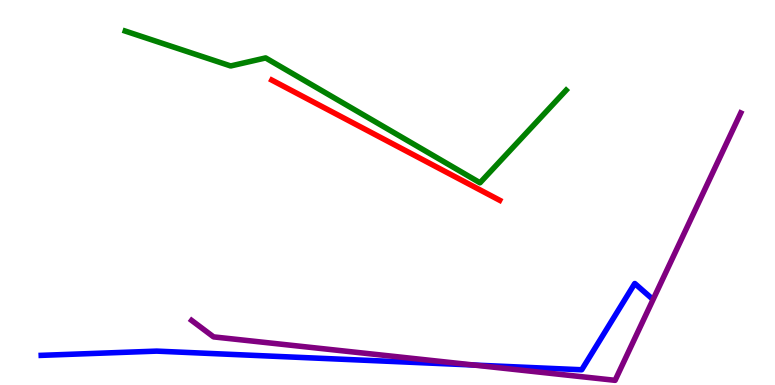[{'lines': ['blue', 'red'], 'intersections': []}, {'lines': ['green', 'red'], 'intersections': []}, {'lines': ['purple', 'red'], 'intersections': []}, {'lines': ['blue', 'green'], 'intersections': []}, {'lines': ['blue', 'purple'], 'intersections': [{'x': 6.11, 'y': 0.519}]}, {'lines': ['green', 'purple'], 'intersections': []}]